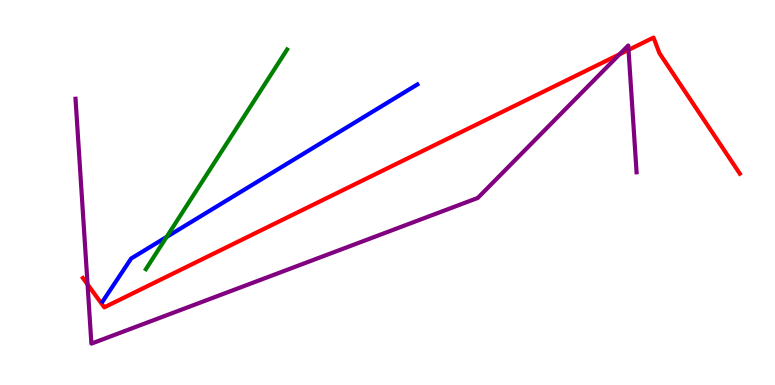[{'lines': ['blue', 'red'], 'intersections': []}, {'lines': ['green', 'red'], 'intersections': []}, {'lines': ['purple', 'red'], 'intersections': [{'x': 1.13, 'y': 2.61}, {'x': 7.99, 'y': 8.59}, {'x': 8.11, 'y': 8.7}]}, {'lines': ['blue', 'green'], 'intersections': [{'x': 2.15, 'y': 3.85}]}, {'lines': ['blue', 'purple'], 'intersections': []}, {'lines': ['green', 'purple'], 'intersections': []}]